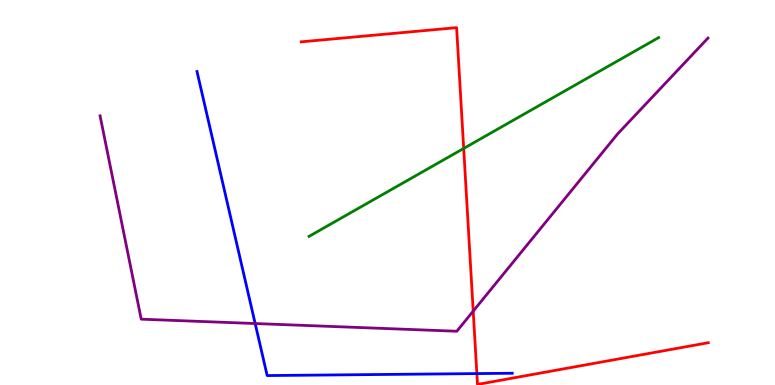[{'lines': ['blue', 'red'], 'intersections': [{'x': 6.15, 'y': 0.296}]}, {'lines': ['green', 'red'], 'intersections': [{'x': 5.98, 'y': 6.14}]}, {'lines': ['purple', 'red'], 'intersections': [{'x': 6.11, 'y': 1.92}]}, {'lines': ['blue', 'green'], 'intersections': []}, {'lines': ['blue', 'purple'], 'intersections': [{'x': 3.29, 'y': 1.6}]}, {'lines': ['green', 'purple'], 'intersections': []}]